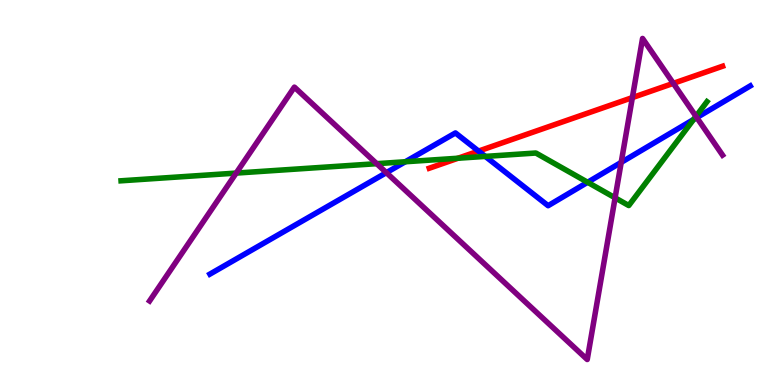[{'lines': ['blue', 'red'], 'intersections': [{'x': 6.17, 'y': 6.08}]}, {'lines': ['green', 'red'], 'intersections': [{'x': 5.91, 'y': 5.89}]}, {'lines': ['purple', 'red'], 'intersections': [{'x': 8.16, 'y': 7.47}, {'x': 8.69, 'y': 7.84}]}, {'lines': ['blue', 'green'], 'intersections': [{'x': 5.23, 'y': 5.8}, {'x': 6.26, 'y': 5.94}, {'x': 7.58, 'y': 5.27}, {'x': 8.95, 'y': 6.9}]}, {'lines': ['blue', 'purple'], 'intersections': [{'x': 4.99, 'y': 5.52}, {'x': 8.02, 'y': 5.78}, {'x': 8.99, 'y': 6.95}]}, {'lines': ['green', 'purple'], 'intersections': [{'x': 3.05, 'y': 5.5}, {'x': 4.86, 'y': 5.75}, {'x': 7.94, 'y': 4.86}, {'x': 8.98, 'y': 6.98}]}]